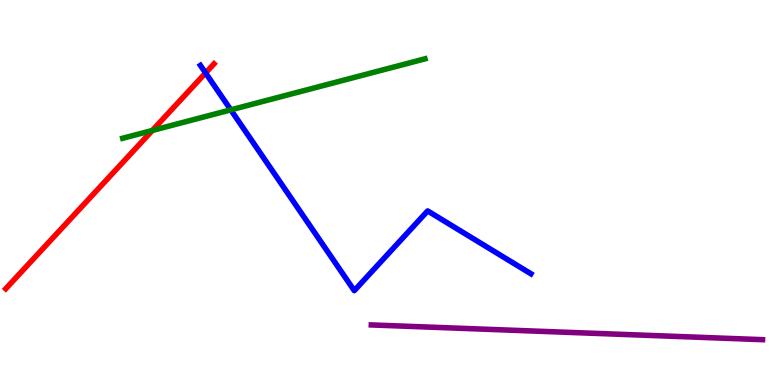[{'lines': ['blue', 'red'], 'intersections': [{'x': 2.65, 'y': 8.11}]}, {'lines': ['green', 'red'], 'intersections': [{'x': 1.97, 'y': 6.61}]}, {'lines': ['purple', 'red'], 'intersections': []}, {'lines': ['blue', 'green'], 'intersections': [{'x': 2.98, 'y': 7.15}]}, {'lines': ['blue', 'purple'], 'intersections': []}, {'lines': ['green', 'purple'], 'intersections': []}]